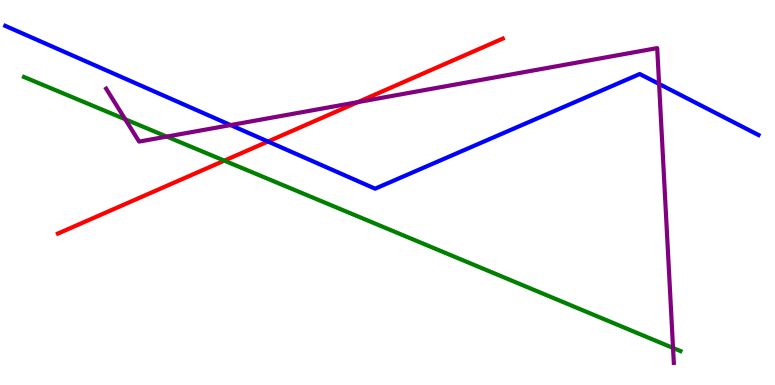[{'lines': ['blue', 'red'], 'intersections': [{'x': 3.46, 'y': 6.32}]}, {'lines': ['green', 'red'], 'intersections': [{'x': 2.89, 'y': 5.83}]}, {'lines': ['purple', 'red'], 'intersections': [{'x': 4.62, 'y': 7.35}]}, {'lines': ['blue', 'green'], 'intersections': []}, {'lines': ['blue', 'purple'], 'intersections': [{'x': 2.98, 'y': 6.75}, {'x': 8.5, 'y': 7.82}]}, {'lines': ['green', 'purple'], 'intersections': [{'x': 1.62, 'y': 6.9}, {'x': 2.15, 'y': 6.45}, {'x': 8.68, 'y': 0.962}]}]